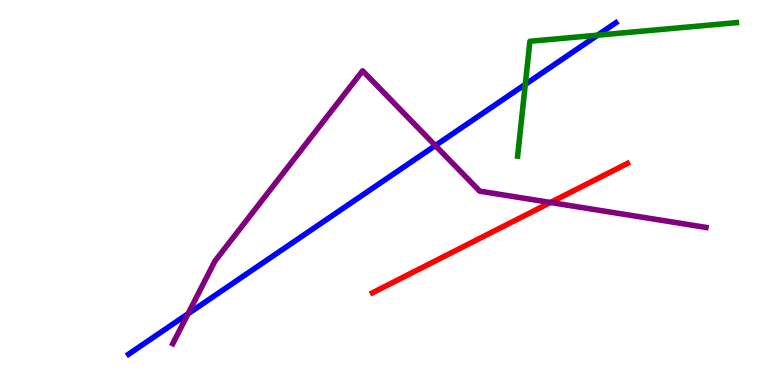[{'lines': ['blue', 'red'], 'intersections': []}, {'lines': ['green', 'red'], 'intersections': []}, {'lines': ['purple', 'red'], 'intersections': [{'x': 7.1, 'y': 4.74}]}, {'lines': ['blue', 'green'], 'intersections': [{'x': 6.78, 'y': 7.81}, {'x': 7.71, 'y': 9.09}]}, {'lines': ['blue', 'purple'], 'intersections': [{'x': 2.43, 'y': 1.85}, {'x': 5.62, 'y': 6.22}]}, {'lines': ['green', 'purple'], 'intersections': []}]